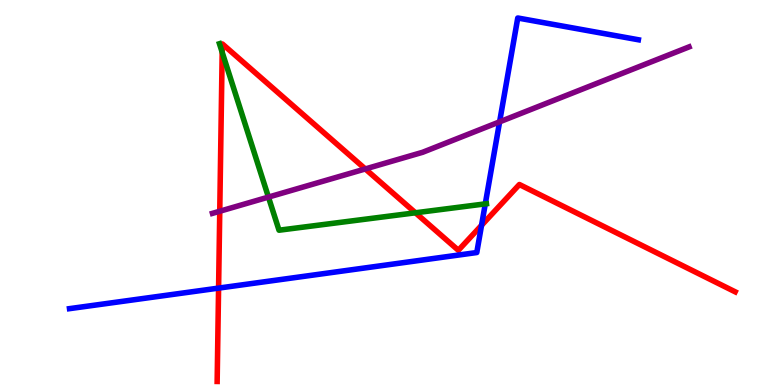[{'lines': ['blue', 'red'], 'intersections': [{'x': 2.82, 'y': 2.52}, {'x': 6.21, 'y': 4.15}]}, {'lines': ['green', 'red'], 'intersections': [{'x': 2.87, 'y': 8.64}, {'x': 5.36, 'y': 4.47}]}, {'lines': ['purple', 'red'], 'intersections': [{'x': 2.84, 'y': 4.51}, {'x': 4.71, 'y': 5.61}]}, {'lines': ['blue', 'green'], 'intersections': [{'x': 6.26, 'y': 4.7}]}, {'lines': ['blue', 'purple'], 'intersections': [{'x': 6.45, 'y': 6.84}]}, {'lines': ['green', 'purple'], 'intersections': [{'x': 3.46, 'y': 4.88}]}]